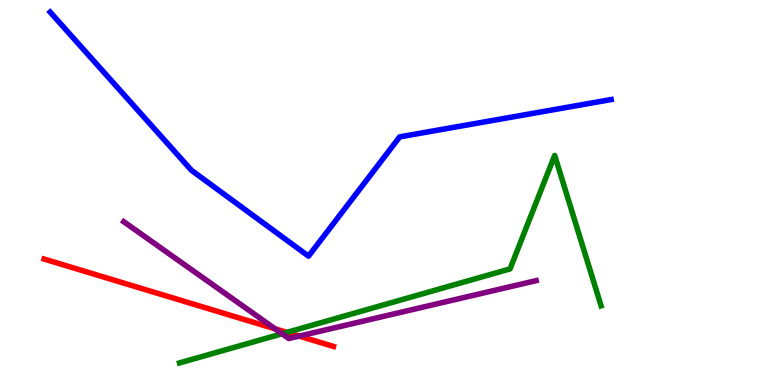[{'lines': ['blue', 'red'], 'intersections': []}, {'lines': ['green', 'red'], 'intersections': [{'x': 3.7, 'y': 1.37}]}, {'lines': ['purple', 'red'], 'intersections': [{'x': 3.55, 'y': 1.46}, {'x': 3.86, 'y': 1.27}]}, {'lines': ['blue', 'green'], 'intersections': []}, {'lines': ['blue', 'purple'], 'intersections': []}, {'lines': ['green', 'purple'], 'intersections': [{'x': 3.64, 'y': 1.33}]}]